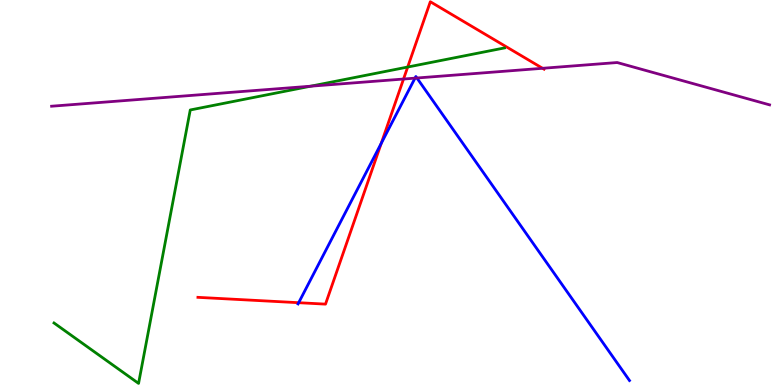[{'lines': ['blue', 'red'], 'intersections': [{'x': 3.85, 'y': 2.14}, {'x': 4.92, 'y': 6.28}]}, {'lines': ['green', 'red'], 'intersections': [{'x': 5.26, 'y': 8.26}]}, {'lines': ['purple', 'red'], 'intersections': [{'x': 5.21, 'y': 7.95}, {'x': 7.0, 'y': 8.23}]}, {'lines': ['blue', 'green'], 'intersections': []}, {'lines': ['blue', 'purple'], 'intersections': [{'x': 5.35, 'y': 7.97}, {'x': 5.38, 'y': 7.97}]}, {'lines': ['green', 'purple'], 'intersections': [{'x': 4.01, 'y': 7.76}]}]